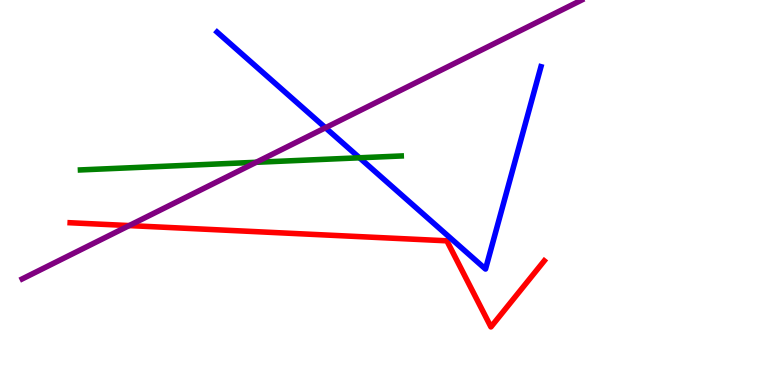[{'lines': ['blue', 'red'], 'intersections': []}, {'lines': ['green', 'red'], 'intersections': []}, {'lines': ['purple', 'red'], 'intersections': [{'x': 1.67, 'y': 4.14}]}, {'lines': ['blue', 'green'], 'intersections': [{'x': 4.64, 'y': 5.9}]}, {'lines': ['blue', 'purple'], 'intersections': [{'x': 4.2, 'y': 6.68}]}, {'lines': ['green', 'purple'], 'intersections': [{'x': 3.31, 'y': 5.78}]}]